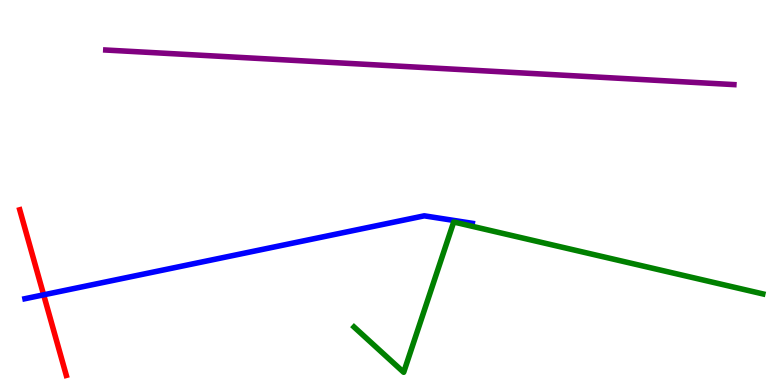[{'lines': ['blue', 'red'], 'intersections': [{'x': 0.563, 'y': 2.34}]}, {'lines': ['green', 'red'], 'intersections': []}, {'lines': ['purple', 'red'], 'intersections': []}, {'lines': ['blue', 'green'], 'intersections': []}, {'lines': ['blue', 'purple'], 'intersections': []}, {'lines': ['green', 'purple'], 'intersections': []}]